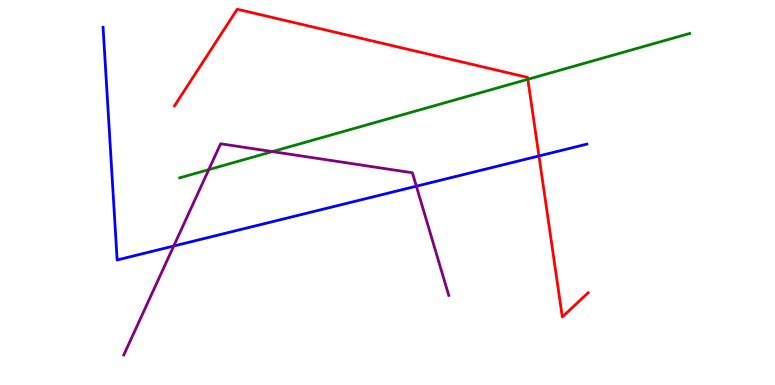[{'lines': ['blue', 'red'], 'intersections': [{'x': 6.95, 'y': 5.95}]}, {'lines': ['green', 'red'], 'intersections': [{'x': 6.81, 'y': 7.94}]}, {'lines': ['purple', 'red'], 'intersections': []}, {'lines': ['blue', 'green'], 'intersections': []}, {'lines': ['blue', 'purple'], 'intersections': [{'x': 2.24, 'y': 3.61}, {'x': 5.37, 'y': 5.16}]}, {'lines': ['green', 'purple'], 'intersections': [{'x': 2.69, 'y': 5.59}, {'x': 3.52, 'y': 6.06}]}]